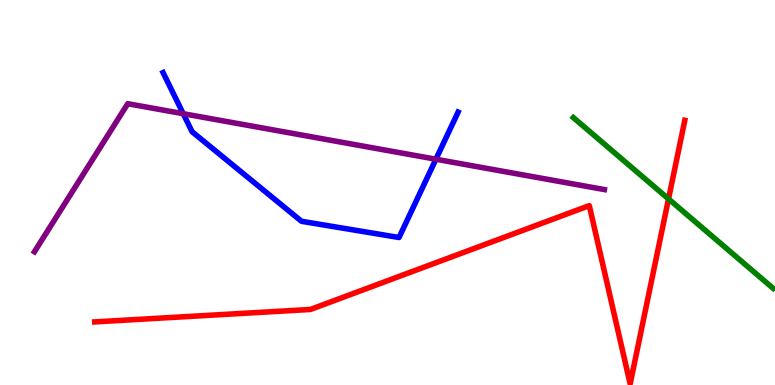[{'lines': ['blue', 'red'], 'intersections': []}, {'lines': ['green', 'red'], 'intersections': [{'x': 8.63, 'y': 4.83}]}, {'lines': ['purple', 'red'], 'intersections': []}, {'lines': ['blue', 'green'], 'intersections': []}, {'lines': ['blue', 'purple'], 'intersections': [{'x': 2.36, 'y': 7.05}, {'x': 5.62, 'y': 5.86}]}, {'lines': ['green', 'purple'], 'intersections': []}]